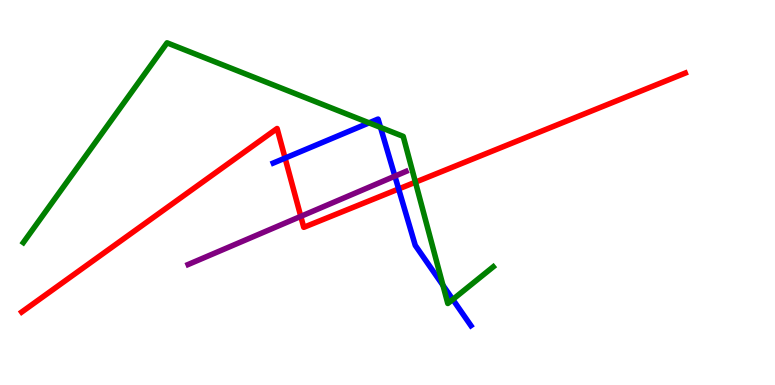[{'lines': ['blue', 'red'], 'intersections': [{'x': 3.68, 'y': 5.89}, {'x': 5.14, 'y': 5.09}]}, {'lines': ['green', 'red'], 'intersections': [{'x': 5.36, 'y': 5.27}]}, {'lines': ['purple', 'red'], 'intersections': [{'x': 3.88, 'y': 4.38}]}, {'lines': ['blue', 'green'], 'intersections': [{'x': 4.76, 'y': 6.81}, {'x': 4.91, 'y': 6.69}, {'x': 5.72, 'y': 2.59}, {'x': 5.84, 'y': 2.22}]}, {'lines': ['blue', 'purple'], 'intersections': [{'x': 5.1, 'y': 5.42}]}, {'lines': ['green', 'purple'], 'intersections': []}]